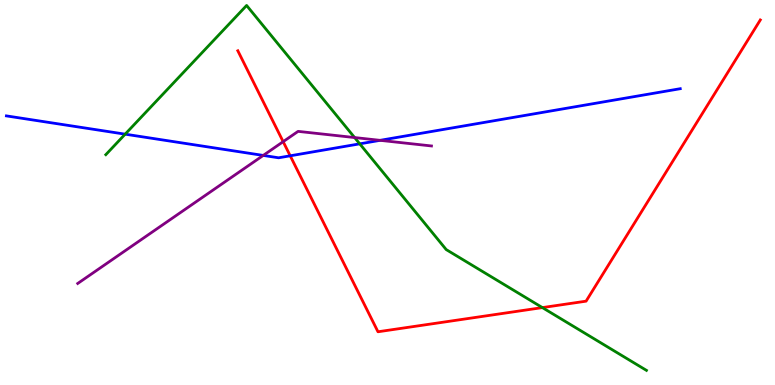[{'lines': ['blue', 'red'], 'intersections': [{'x': 3.74, 'y': 5.95}]}, {'lines': ['green', 'red'], 'intersections': [{'x': 7.0, 'y': 2.01}]}, {'lines': ['purple', 'red'], 'intersections': [{'x': 3.65, 'y': 6.32}]}, {'lines': ['blue', 'green'], 'intersections': [{'x': 1.61, 'y': 6.52}, {'x': 4.64, 'y': 6.26}]}, {'lines': ['blue', 'purple'], 'intersections': [{'x': 3.4, 'y': 5.96}, {'x': 4.9, 'y': 6.35}]}, {'lines': ['green', 'purple'], 'intersections': [{'x': 4.58, 'y': 6.43}]}]